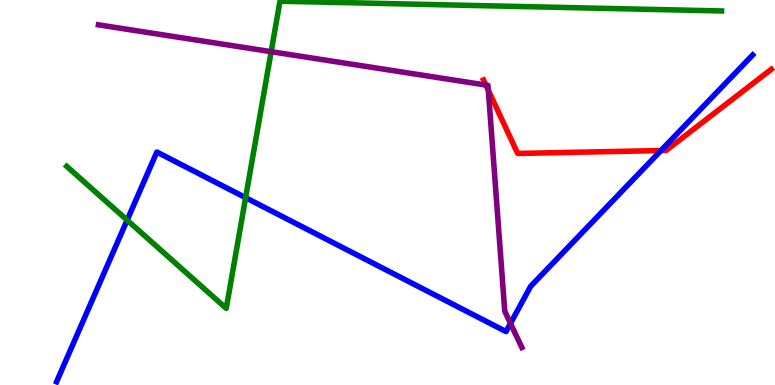[{'lines': ['blue', 'red'], 'intersections': [{'x': 8.53, 'y': 6.09}]}, {'lines': ['green', 'red'], 'intersections': []}, {'lines': ['purple', 'red'], 'intersections': [{'x': 6.27, 'y': 7.79}, {'x': 6.3, 'y': 7.65}]}, {'lines': ['blue', 'green'], 'intersections': [{'x': 1.64, 'y': 4.28}, {'x': 3.17, 'y': 4.87}]}, {'lines': ['blue', 'purple'], 'intersections': [{'x': 6.59, 'y': 1.6}]}, {'lines': ['green', 'purple'], 'intersections': [{'x': 3.5, 'y': 8.66}]}]